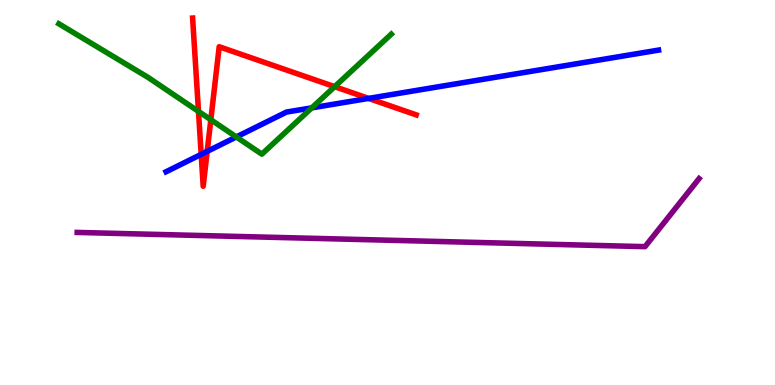[{'lines': ['blue', 'red'], 'intersections': [{'x': 2.6, 'y': 5.99}, {'x': 2.67, 'y': 6.07}, {'x': 4.76, 'y': 7.44}]}, {'lines': ['green', 'red'], 'intersections': [{'x': 2.56, 'y': 7.11}, {'x': 2.72, 'y': 6.89}, {'x': 4.32, 'y': 7.75}]}, {'lines': ['purple', 'red'], 'intersections': []}, {'lines': ['blue', 'green'], 'intersections': [{'x': 3.05, 'y': 6.44}, {'x': 4.02, 'y': 7.2}]}, {'lines': ['blue', 'purple'], 'intersections': []}, {'lines': ['green', 'purple'], 'intersections': []}]